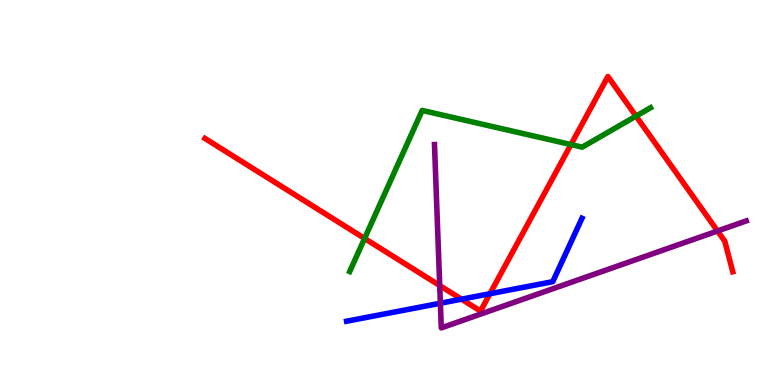[{'lines': ['blue', 'red'], 'intersections': [{'x': 5.95, 'y': 2.23}, {'x': 6.32, 'y': 2.37}]}, {'lines': ['green', 'red'], 'intersections': [{'x': 4.7, 'y': 3.81}, {'x': 7.37, 'y': 6.24}, {'x': 8.21, 'y': 6.98}]}, {'lines': ['purple', 'red'], 'intersections': [{'x': 5.67, 'y': 2.58}, {'x': 9.26, 'y': 4.0}]}, {'lines': ['blue', 'green'], 'intersections': []}, {'lines': ['blue', 'purple'], 'intersections': [{'x': 5.68, 'y': 2.12}]}, {'lines': ['green', 'purple'], 'intersections': []}]